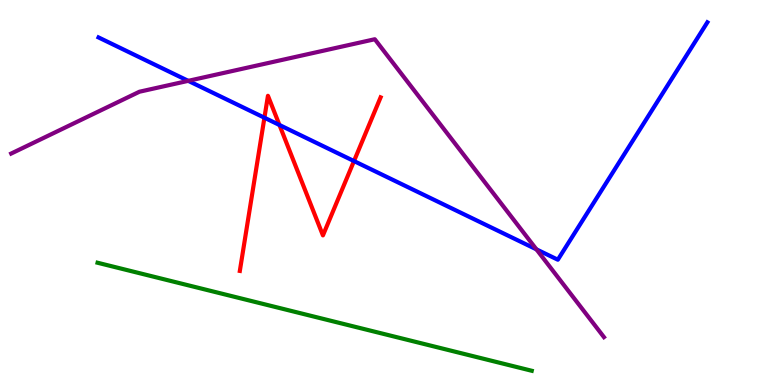[{'lines': ['blue', 'red'], 'intersections': [{'x': 3.41, 'y': 6.94}, {'x': 3.61, 'y': 6.75}, {'x': 4.57, 'y': 5.82}]}, {'lines': ['green', 'red'], 'intersections': []}, {'lines': ['purple', 'red'], 'intersections': []}, {'lines': ['blue', 'green'], 'intersections': []}, {'lines': ['blue', 'purple'], 'intersections': [{'x': 2.43, 'y': 7.9}, {'x': 6.92, 'y': 3.52}]}, {'lines': ['green', 'purple'], 'intersections': []}]